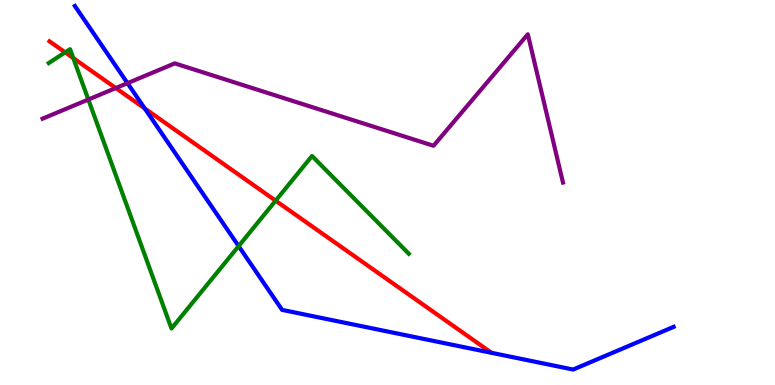[{'lines': ['blue', 'red'], 'intersections': [{'x': 1.87, 'y': 7.18}]}, {'lines': ['green', 'red'], 'intersections': [{'x': 0.841, 'y': 8.64}, {'x': 0.946, 'y': 8.49}, {'x': 3.56, 'y': 4.79}]}, {'lines': ['purple', 'red'], 'intersections': [{'x': 1.49, 'y': 7.71}]}, {'lines': ['blue', 'green'], 'intersections': [{'x': 3.08, 'y': 3.61}]}, {'lines': ['blue', 'purple'], 'intersections': [{'x': 1.65, 'y': 7.84}]}, {'lines': ['green', 'purple'], 'intersections': [{'x': 1.14, 'y': 7.41}]}]